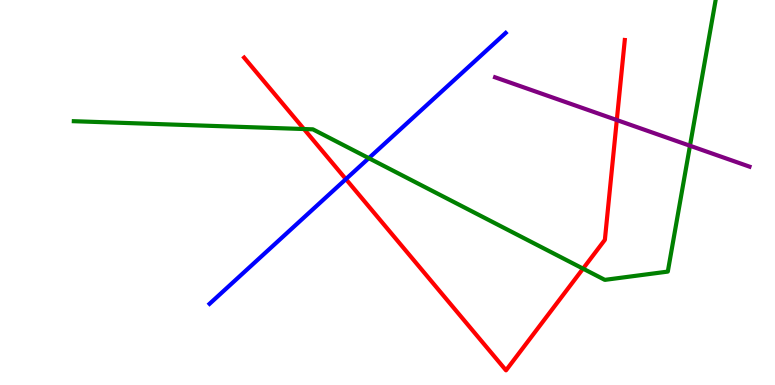[{'lines': ['blue', 'red'], 'intersections': [{'x': 4.46, 'y': 5.35}]}, {'lines': ['green', 'red'], 'intersections': [{'x': 3.92, 'y': 6.65}, {'x': 7.52, 'y': 3.02}]}, {'lines': ['purple', 'red'], 'intersections': [{'x': 7.96, 'y': 6.88}]}, {'lines': ['blue', 'green'], 'intersections': [{'x': 4.76, 'y': 5.89}]}, {'lines': ['blue', 'purple'], 'intersections': []}, {'lines': ['green', 'purple'], 'intersections': [{'x': 8.9, 'y': 6.21}]}]